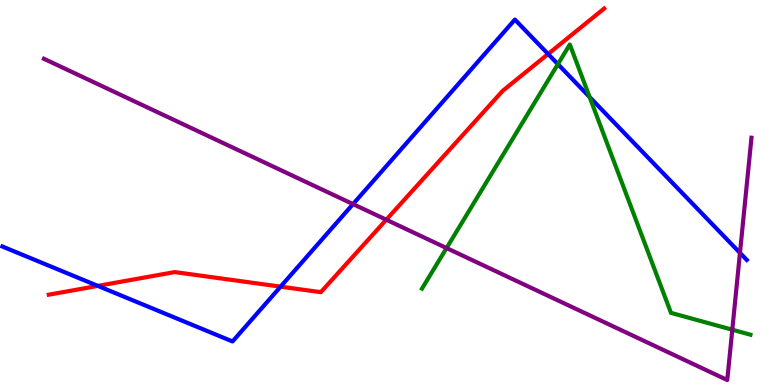[{'lines': ['blue', 'red'], 'intersections': [{'x': 1.26, 'y': 2.57}, {'x': 3.62, 'y': 2.55}, {'x': 7.07, 'y': 8.6}]}, {'lines': ['green', 'red'], 'intersections': []}, {'lines': ['purple', 'red'], 'intersections': [{'x': 4.98, 'y': 4.29}]}, {'lines': ['blue', 'green'], 'intersections': [{'x': 7.2, 'y': 8.33}, {'x': 7.61, 'y': 7.48}]}, {'lines': ['blue', 'purple'], 'intersections': [{'x': 4.56, 'y': 4.7}, {'x': 9.55, 'y': 3.43}]}, {'lines': ['green', 'purple'], 'intersections': [{'x': 5.76, 'y': 3.56}, {'x': 9.45, 'y': 1.44}]}]